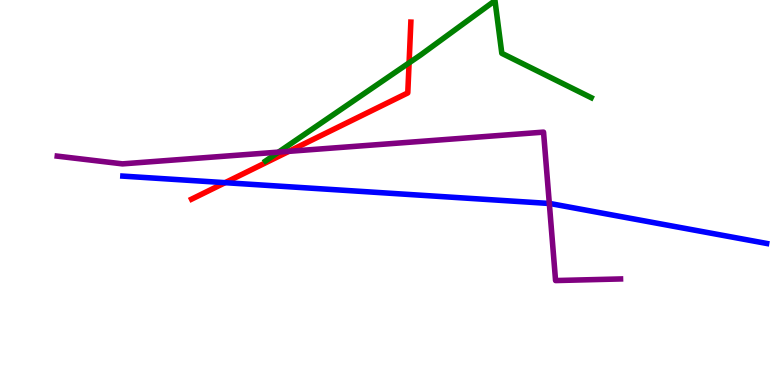[{'lines': ['blue', 'red'], 'intersections': [{'x': 2.9, 'y': 5.26}]}, {'lines': ['green', 'red'], 'intersections': [{'x': 5.28, 'y': 8.37}]}, {'lines': ['purple', 'red'], 'intersections': [{'x': 3.73, 'y': 6.07}]}, {'lines': ['blue', 'green'], 'intersections': []}, {'lines': ['blue', 'purple'], 'intersections': [{'x': 7.09, 'y': 4.71}]}, {'lines': ['green', 'purple'], 'intersections': [{'x': 3.59, 'y': 6.05}]}]